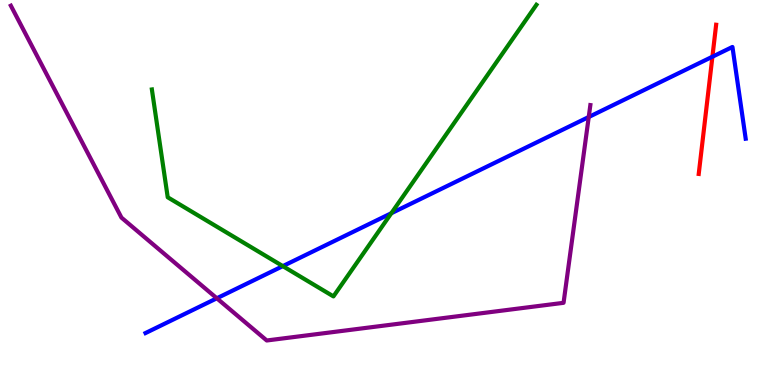[{'lines': ['blue', 'red'], 'intersections': [{'x': 9.19, 'y': 8.53}]}, {'lines': ['green', 'red'], 'intersections': []}, {'lines': ['purple', 'red'], 'intersections': []}, {'lines': ['blue', 'green'], 'intersections': [{'x': 3.65, 'y': 3.09}, {'x': 5.05, 'y': 4.46}]}, {'lines': ['blue', 'purple'], 'intersections': [{'x': 2.8, 'y': 2.25}, {'x': 7.6, 'y': 6.96}]}, {'lines': ['green', 'purple'], 'intersections': []}]